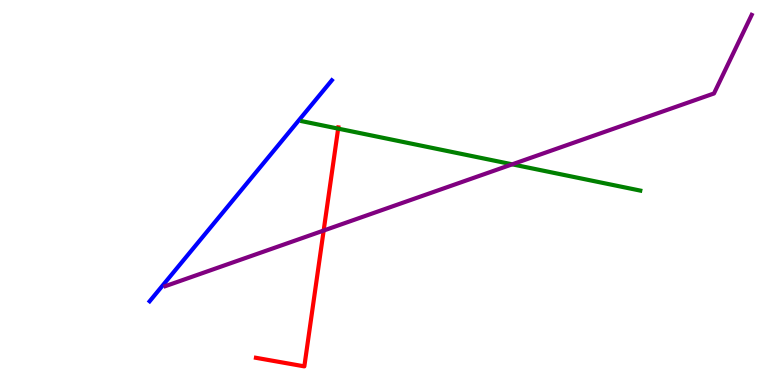[{'lines': ['blue', 'red'], 'intersections': []}, {'lines': ['green', 'red'], 'intersections': [{'x': 4.36, 'y': 6.66}]}, {'lines': ['purple', 'red'], 'intersections': [{'x': 4.18, 'y': 4.01}]}, {'lines': ['blue', 'green'], 'intersections': []}, {'lines': ['blue', 'purple'], 'intersections': []}, {'lines': ['green', 'purple'], 'intersections': [{'x': 6.61, 'y': 5.73}]}]